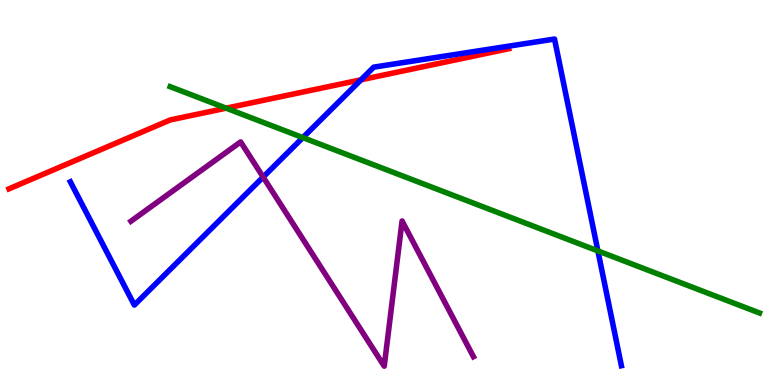[{'lines': ['blue', 'red'], 'intersections': [{'x': 4.66, 'y': 7.93}]}, {'lines': ['green', 'red'], 'intersections': [{'x': 2.92, 'y': 7.19}]}, {'lines': ['purple', 'red'], 'intersections': []}, {'lines': ['blue', 'green'], 'intersections': [{'x': 3.91, 'y': 6.43}, {'x': 7.71, 'y': 3.48}]}, {'lines': ['blue', 'purple'], 'intersections': [{'x': 3.4, 'y': 5.4}]}, {'lines': ['green', 'purple'], 'intersections': []}]